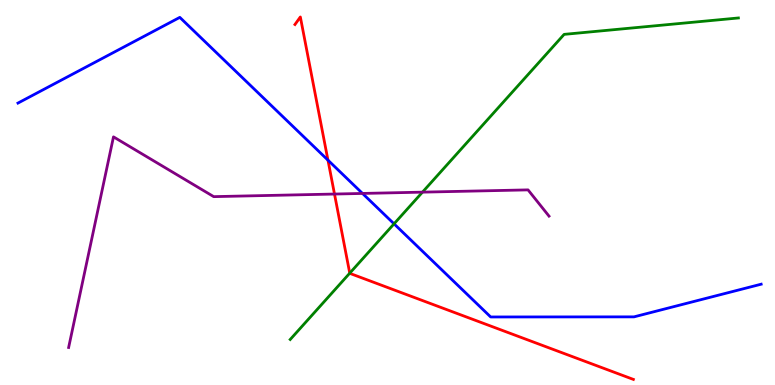[{'lines': ['blue', 'red'], 'intersections': [{'x': 4.23, 'y': 5.84}]}, {'lines': ['green', 'red'], 'intersections': [{'x': 4.51, 'y': 2.9}]}, {'lines': ['purple', 'red'], 'intersections': [{'x': 4.32, 'y': 4.96}]}, {'lines': ['blue', 'green'], 'intersections': [{'x': 5.08, 'y': 4.19}]}, {'lines': ['blue', 'purple'], 'intersections': [{'x': 4.68, 'y': 4.98}]}, {'lines': ['green', 'purple'], 'intersections': [{'x': 5.45, 'y': 5.01}]}]